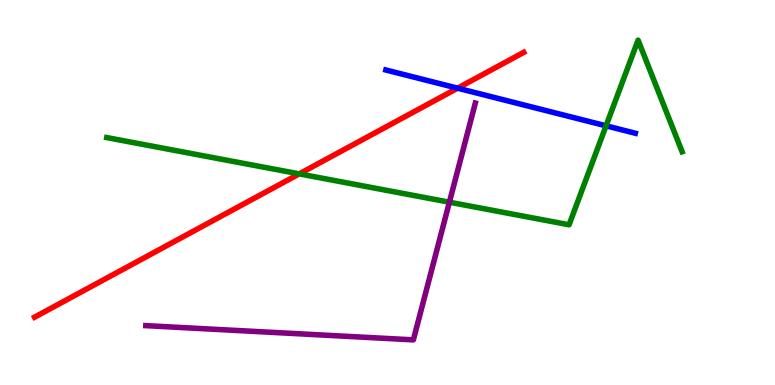[{'lines': ['blue', 'red'], 'intersections': [{'x': 5.9, 'y': 7.71}]}, {'lines': ['green', 'red'], 'intersections': [{'x': 3.86, 'y': 5.48}]}, {'lines': ['purple', 'red'], 'intersections': []}, {'lines': ['blue', 'green'], 'intersections': [{'x': 7.82, 'y': 6.73}]}, {'lines': ['blue', 'purple'], 'intersections': []}, {'lines': ['green', 'purple'], 'intersections': [{'x': 5.8, 'y': 4.75}]}]